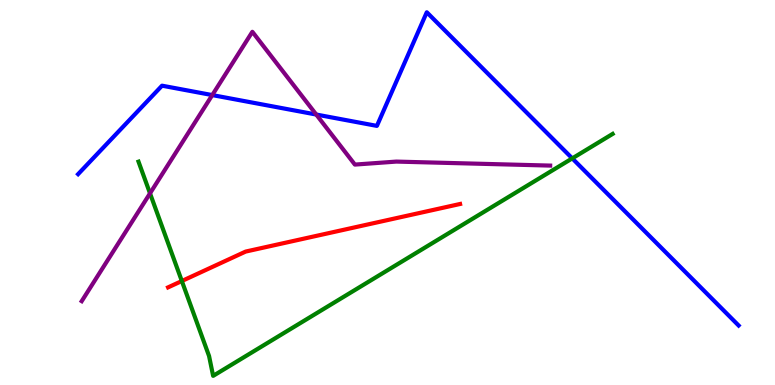[{'lines': ['blue', 'red'], 'intersections': []}, {'lines': ['green', 'red'], 'intersections': [{'x': 2.35, 'y': 2.7}]}, {'lines': ['purple', 'red'], 'intersections': []}, {'lines': ['blue', 'green'], 'intersections': [{'x': 7.38, 'y': 5.89}]}, {'lines': ['blue', 'purple'], 'intersections': [{'x': 2.74, 'y': 7.53}, {'x': 4.08, 'y': 7.02}]}, {'lines': ['green', 'purple'], 'intersections': [{'x': 1.94, 'y': 4.98}]}]